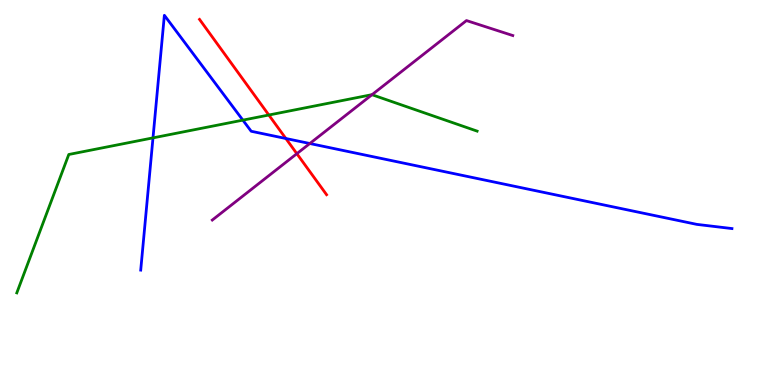[{'lines': ['blue', 'red'], 'intersections': [{'x': 3.69, 'y': 6.4}]}, {'lines': ['green', 'red'], 'intersections': [{'x': 3.47, 'y': 7.01}]}, {'lines': ['purple', 'red'], 'intersections': [{'x': 3.83, 'y': 6.01}]}, {'lines': ['blue', 'green'], 'intersections': [{'x': 1.97, 'y': 6.42}, {'x': 3.13, 'y': 6.88}]}, {'lines': ['blue', 'purple'], 'intersections': [{'x': 4.0, 'y': 6.27}]}, {'lines': ['green', 'purple'], 'intersections': [{'x': 4.8, 'y': 7.54}]}]